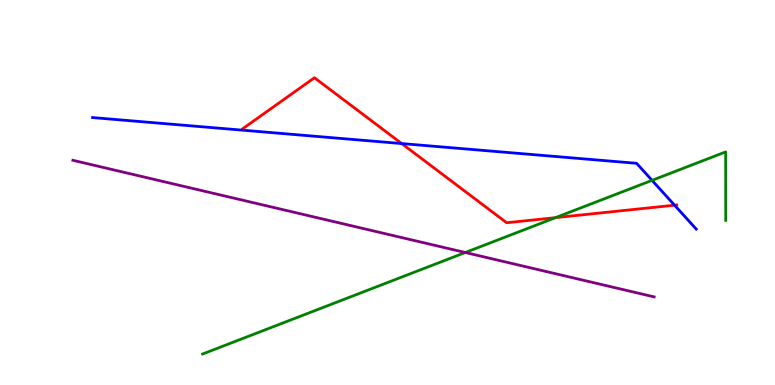[{'lines': ['blue', 'red'], 'intersections': [{'x': 5.18, 'y': 6.27}, {'x': 8.7, 'y': 4.67}]}, {'lines': ['green', 'red'], 'intersections': [{'x': 7.17, 'y': 4.35}]}, {'lines': ['purple', 'red'], 'intersections': []}, {'lines': ['blue', 'green'], 'intersections': [{'x': 8.41, 'y': 5.32}]}, {'lines': ['blue', 'purple'], 'intersections': []}, {'lines': ['green', 'purple'], 'intersections': [{'x': 6.0, 'y': 3.44}]}]